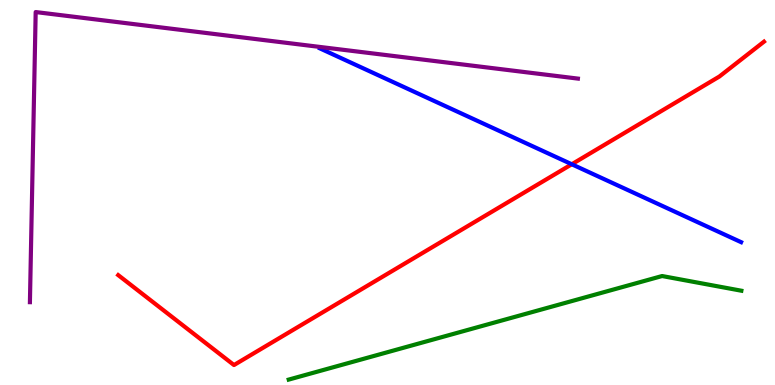[{'lines': ['blue', 'red'], 'intersections': [{'x': 7.38, 'y': 5.73}]}, {'lines': ['green', 'red'], 'intersections': []}, {'lines': ['purple', 'red'], 'intersections': []}, {'lines': ['blue', 'green'], 'intersections': []}, {'lines': ['blue', 'purple'], 'intersections': []}, {'lines': ['green', 'purple'], 'intersections': []}]